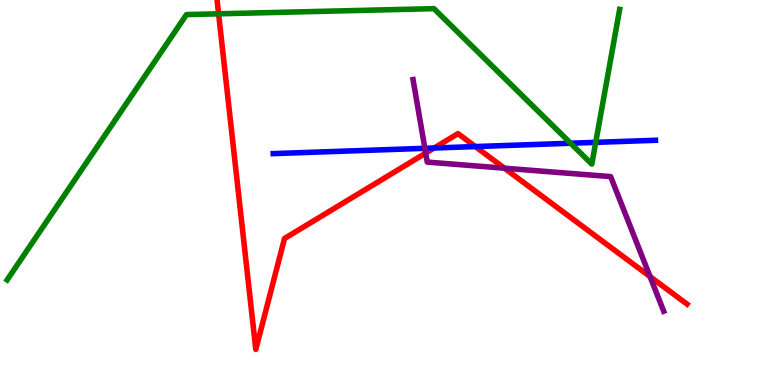[{'lines': ['blue', 'red'], 'intersections': [{'x': 5.6, 'y': 6.16}, {'x': 6.13, 'y': 6.19}]}, {'lines': ['green', 'red'], 'intersections': [{'x': 2.82, 'y': 9.64}]}, {'lines': ['purple', 'red'], 'intersections': [{'x': 5.49, 'y': 6.02}, {'x': 6.51, 'y': 5.63}, {'x': 8.39, 'y': 2.82}]}, {'lines': ['blue', 'green'], 'intersections': [{'x': 7.36, 'y': 6.28}, {'x': 7.69, 'y': 6.3}]}, {'lines': ['blue', 'purple'], 'intersections': [{'x': 5.48, 'y': 6.15}]}, {'lines': ['green', 'purple'], 'intersections': []}]